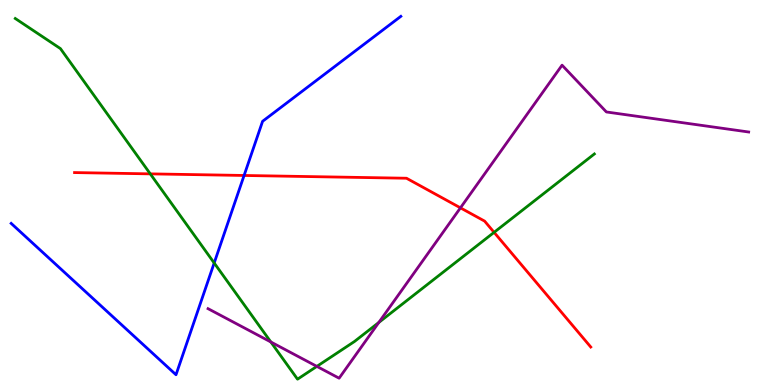[{'lines': ['blue', 'red'], 'intersections': [{'x': 3.15, 'y': 5.44}]}, {'lines': ['green', 'red'], 'intersections': [{'x': 1.94, 'y': 5.48}, {'x': 6.38, 'y': 3.97}]}, {'lines': ['purple', 'red'], 'intersections': [{'x': 5.94, 'y': 4.6}]}, {'lines': ['blue', 'green'], 'intersections': [{'x': 2.76, 'y': 3.17}]}, {'lines': ['blue', 'purple'], 'intersections': []}, {'lines': ['green', 'purple'], 'intersections': [{'x': 3.49, 'y': 1.12}, {'x': 4.09, 'y': 0.483}, {'x': 4.89, 'y': 1.62}]}]